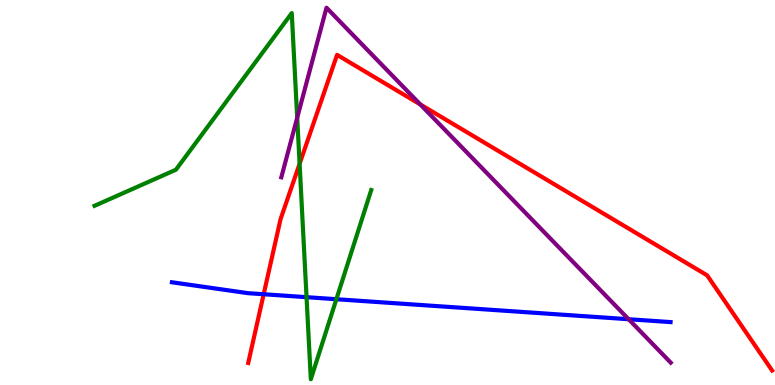[{'lines': ['blue', 'red'], 'intersections': [{'x': 3.4, 'y': 2.36}]}, {'lines': ['green', 'red'], 'intersections': [{'x': 3.87, 'y': 5.75}]}, {'lines': ['purple', 'red'], 'intersections': [{'x': 5.42, 'y': 7.29}]}, {'lines': ['blue', 'green'], 'intersections': [{'x': 3.96, 'y': 2.28}, {'x': 4.34, 'y': 2.23}]}, {'lines': ['blue', 'purple'], 'intersections': [{'x': 8.11, 'y': 1.71}]}, {'lines': ['green', 'purple'], 'intersections': [{'x': 3.83, 'y': 6.94}]}]